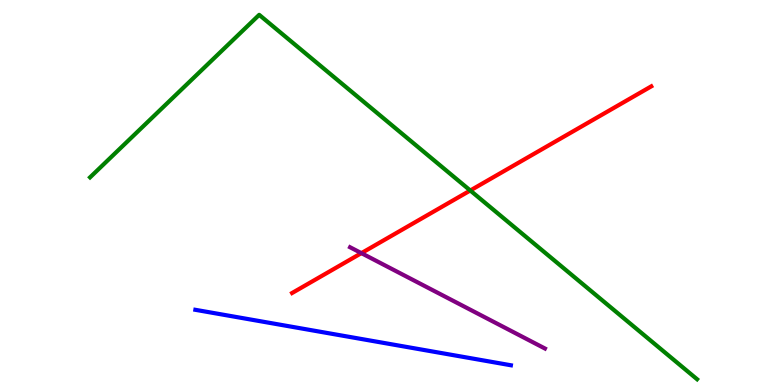[{'lines': ['blue', 'red'], 'intersections': []}, {'lines': ['green', 'red'], 'intersections': [{'x': 6.07, 'y': 5.05}]}, {'lines': ['purple', 'red'], 'intersections': [{'x': 4.66, 'y': 3.43}]}, {'lines': ['blue', 'green'], 'intersections': []}, {'lines': ['blue', 'purple'], 'intersections': []}, {'lines': ['green', 'purple'], 'intersections': []}]